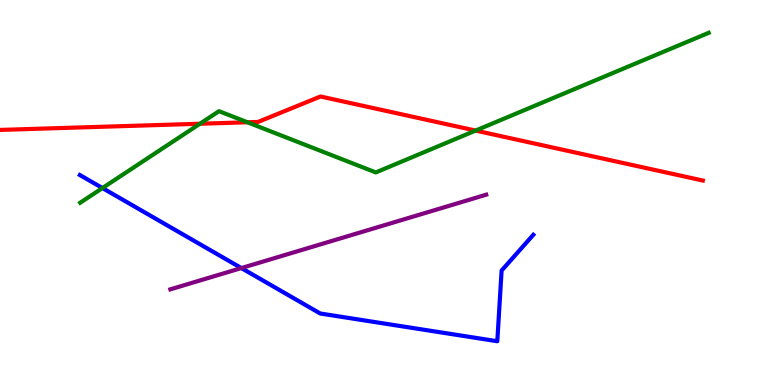[{'lines': ['blue', 'red'], 'intersections': []}, {'lines': ['green', 'red'], 'intersections': [{'x': 2.58, 'y': 6.79}, {'x': 3.19, 'y': 6.82}, {'x': 6.14, 'y': 6.61}]}, {'lines': ['purple', 'red'], 'intersections': []}, {'lines': ['blue', 'green'], 'intersections': [{'x': 1.32, 'y': 5.12}]}, {'lines': ['blue', 'purple'], 'intersections': [{'x': 3.11, 'y': 3.04}]}, {'lines': ['green', 'purple'], 'intersections': []}]